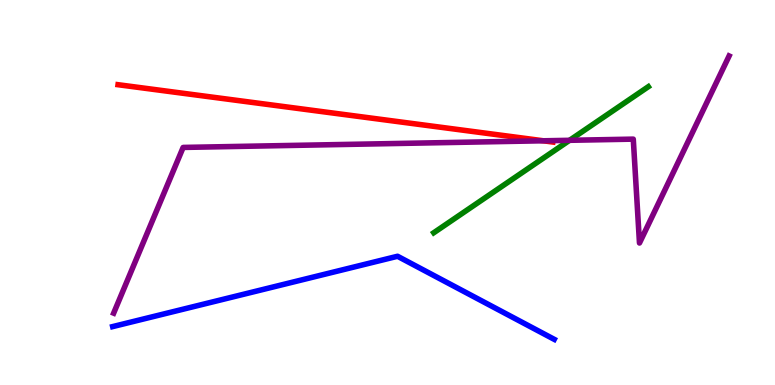[{'lines': ['blue', 'red'], 'intersections': []}, {'lines': ['green', 'red'], 'intersections': []}, {'lines': ['purple', 'red'], 'intersections': [{'x': 7.01, 'y': 6.34}]}, {'lines': ['blue', 'green'], 'intersections': []}, {'lines': ['blue', 'purple'], 'intersections': []}, {'lines': ['green', 'purple'], 'intersections': [{'x': 7.35, 'y': 6.36}]}]